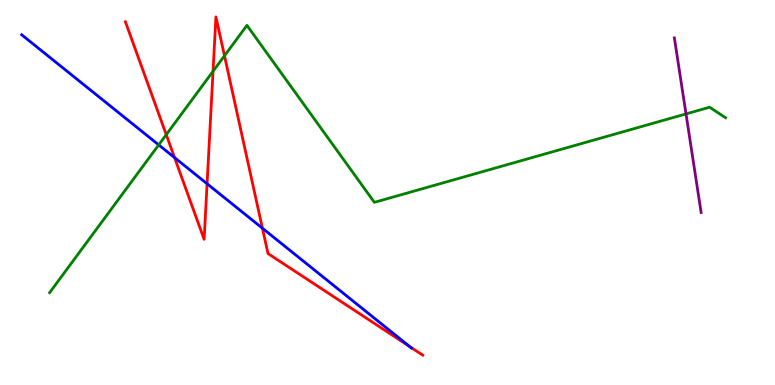[{'lines': ['blue', 'red'], 'intersections': [{'x': 2.25, 'y': 5.91}, {'x': 2.67, 'y': 5.23}, {'x': 3.39, 'y': 4.07}, {'x': 5.29, 'y': 0.997}]}, {'lines': ['green', 'red'], 'intersections': [{'x': 2.15, 'y': 6.5}, {'x': 2.75, 'y': 8.15}, {'x': 2.9, 'y': 8.55}]}, {'lines': ['purple', 'red'], 'intersections': []}, {'lines': ['blue', 'green'], 'intersections': [{'x': 2.05, 'y': 6.24}]}, {'lines': ['blue', 'purple'], 'intersections': []}, {'lines': ['green', 'purple'], 'intersections': [{'x': 8.85, 'y': 7.04}]}]